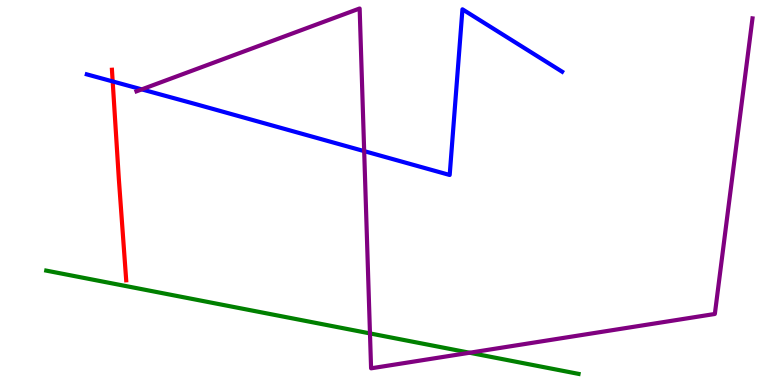[{'lines': ['blue', 'red'], 'intersections': [{'x': 1.45, 'y': 7.88}]}, {'lines': ['green', 'red'], 'intersections': []}, {'lines': ['purple', 'red'], 'intersections': []}, {'lines': ['blue', 'green'], 'intersections': []}, {'lines': ['blue', 'purple'], 'intersections': [{'x': 1.83, 'y': 7.68}, {'x': 4.7, 'y': 6.07}]}, {'lines': ['green', 'purple'], 'intersections': [{'x': 4.77, 'y': 1.34}, {'x': 6.06, 'y': 0.838}]}]